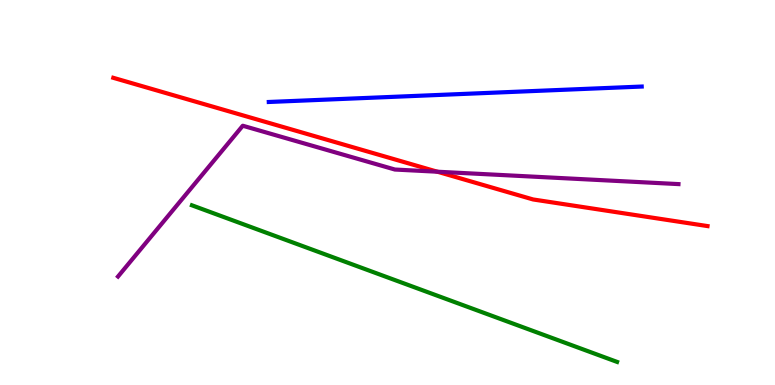[{'lines': ['blue', 'red'], 'intersections': []}, {'lines': ['green', 'red'], 'intersections': []}, {'lines': ['purple', 'red'], 'intersections': [{'x': 5.64, 'y': 5.54}]}, {'lines': ['blue', 'green'], 'intersections': []}, {'lines': ['blue', 'purple'], 'intersections': []}, {'lines': ['green', 'purple'], 'intersections': []}]